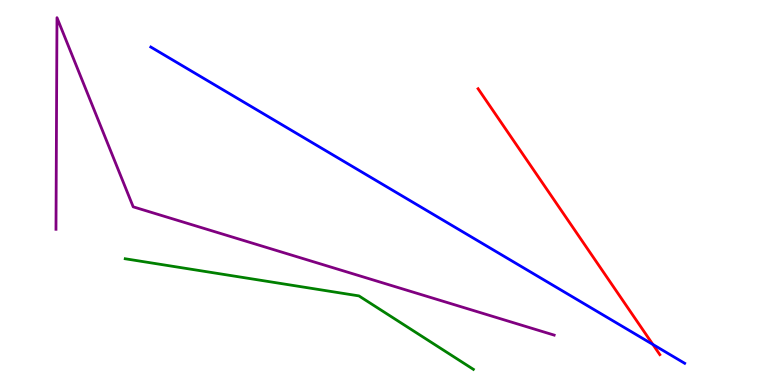[{'lines': ['blue', 'red'], 'intersections': [{'x': 8.42, 'y': 1.05}]}, {'lines': ['green', 'red'], 'intersections': []}, {'lines': ['purple', 'red'], 'intersections': []}, {'lines': ['blue', 'green'], 'intersections': []}, {'lines': ['blue', 'purple'], 'intersections': []}, {'lines': ['green', 'purple'], 'intersections': []}]